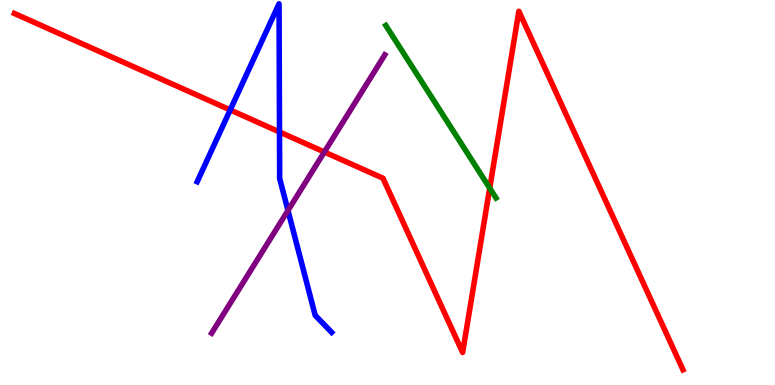[{'lines': ['blue', 'red'], 'intersections': [{'x': 2.97, 'y': 7.14}, {'x': 3.61, 'y': 6.57}]}, {'lines': ['green', 'red'], 'intersections': [{'x': 6.32, 'y': 5.11}]}, {'lines': ['purple', 'red'], 'intersections': [{'x': 4.19, 'y': 6.05}]}, {'lines': ['blue', 'green'], 'intersections': []}, {'lines': ['blue', 'purple'], 'intersections': [{'x': 3.72, 'y': 4.53}]}, {'lines': ['green', 'purple'], 'intersections': []}]